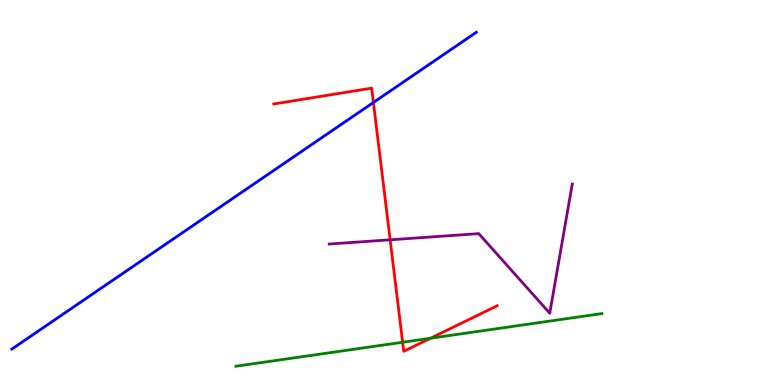[{'lines': ['blue', 'red'], 'intersections': [{'x': 4.82, 'y': 7.34}]}, {'lines': ['green', 'red'], 'intersections': [{'x': 5.2, 'y': 1.11}, {'x': 5.56, 'y': 1.21}]}, {'lines': ['purple', 'red'], 'intersections': [{'x': 5.03, 'y': 3.77}]}, {'lines': ['blue', 'green'], 'intersections': []}, {'lines': ['blue', 'purple'], 'intersections': []}, {'lines': ['green', 'purple'], 'intersections': []}]